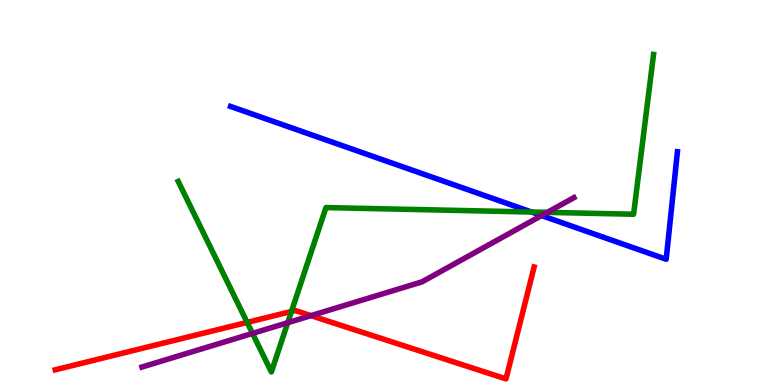[{'lines': ['blue', 'red'], 'intersections': []}, {'lines': ['green', 'red'], 'intersections': [{'x': 3.19, 'y': 1.63}, {'x': 3.76, 'y': 1.91}]}, {'lines': ['purple', 'red'], 'intersections': [{'x': 4.01, 'y': 1.8}]}, {'lines': ['blue', 'green'], 'intersections': [{'x': 6.86, 'y': 4.49}]}, {'lines': ['blue', 'purple'], 'intersections': [{'x': 6.99, 'y': 4.4}]}, {'lines': ['green', 'purple'], 'intersections': [{'x': 3.26, 'y': 1.34}, {'x': 3.71, 'y': 1.62}, {'x': 7.06, 'y': 4.48}]}]